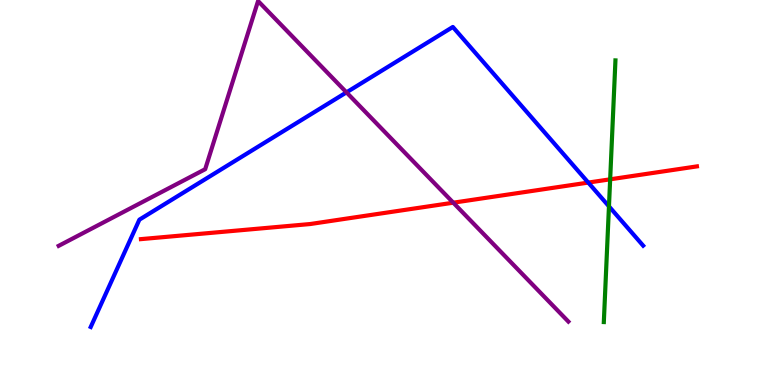[{'lines': ['blue', 'red'], 'intersections': [{'x': 7.59, 'y': 5.26}]}, {'lines': ['green', 'red'], 'intersections': [{'x': 7.87, 'y': 5.34}]}, {'lines': ['purple', 'red'], 'intersections': [{'x': 5.85, 'y': 4.74}]}, {'lines': ['blue', 'green'], 'intersections': [{'x': 7.86, 'y': 4.64}]}, {'lines': ['blue', 'purple'], 'intersections': [{'x': 4.47, 'y': 7.6}]}, {'lines': ['green', 'purple'], 'intersections': []}]